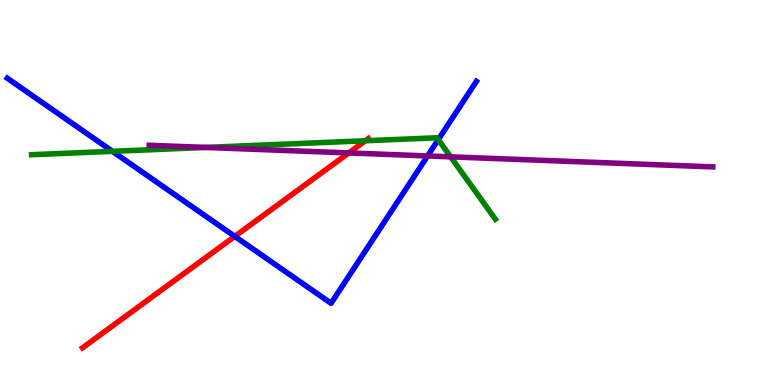[{'lines': ['blue', 'red'], 'intersections': [{'x': 3.03, 'y': 3.86}]}, {'lines': ['green', 'red'], 'intersections': [{'x': 4.71, 'y': 6.34}]}, {'lines': ['purple', 'red'], 'intersections': [{'x': 4.5, 'y': 6.03}]}, {'lines': ['blue', 'green'], 'intersections': [{'x': 1.45, 'y': 6.07}, {'x': 5.66, 'y': 6.37}]}, {'lines': ['blue', 'purple'], 'intersections': [{'x': 5.52, 'y': 5.95}]}, {'lines': ['green', 'purple'], 'intersections': [{'x': 2.65, 'y': 6.17}, {'x': 5.81, 'y': 5.93}]}]